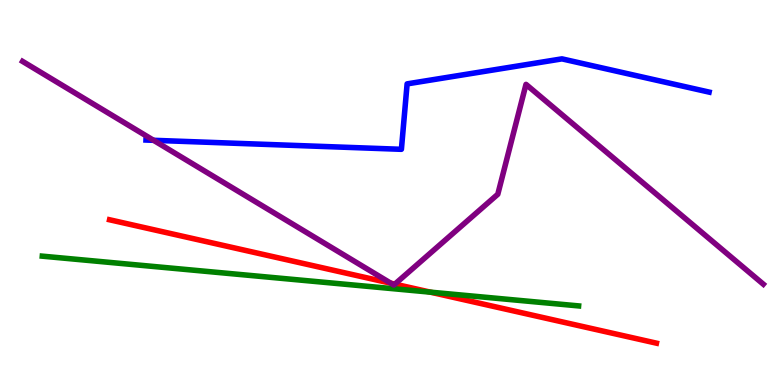[{'lines': ['blue', 'red'], 'intersections': []}, {'lines': ['green', 'red'], 'intersections': [{'x': 5.55, 'y': 2.41}]}, {'lines': ['purple', 'red'], 'intersections': [{'x': 5.04, 'y': 2.64}, {'x': 5.09, 'y': 2.62}]}, {'lines': ['blue', 'green'], 'intersections': []}, {'lines': ['blue', 'purple'], 'intersections': [{'x': 1.98, 'y': 6.36}]}, {'lines': ['green', 'purple'], 'intersections': []}]